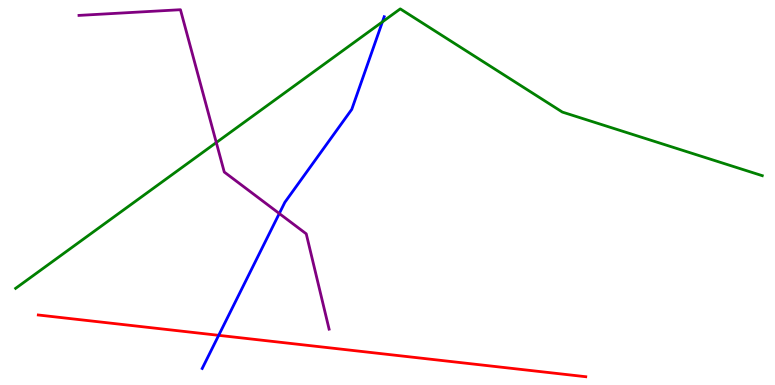[{'lines': ['blue', 'red'], 'intersections': [{'x': 2.82, 'y': 1.29}]}, {'lines': ['green', 'red'], 'intersections': []}, {'lines': ['purple', 'red'], 'intersections': []}, {'lines': ['blue', 'green'], 'intersections': [{'x': 4.93, 'y': 9.43}]}, {'lines': ['blue', 'purple'], 'intersections': [{'x': 3.6, 'y': 4.45}]}, {'lines': ['green', 'purple'], 'intersections': [{'x': 2.79, 'y': 6.3}]}]